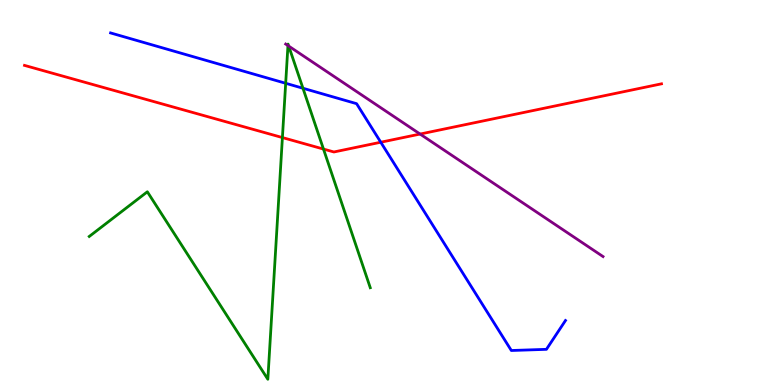[{'lines': ['blue', 'red'], 'intersections': [{'x': 4.91, 'y': 6.31}]}, {'lines': ['green', 'red'], 'intersections': [{'x': 3.64, 'y': 6.43}, {'x': 4.17, 'y': 6.13}]}, {'lines': ['purple', 'red'], 'intersections': [{'x': 5.42, 'y': 6.52}]}, {'lines': ['blue', 'green'], 'intersections': [{'x': 3.69, 'y': 7.84}, {'x': 3.91, 'y': 7.71}]}, {'lines': ['blue', 'purple'], 'intersections': []}, {'lines': ['green', 'purple'], 'intersections': [{'x': 3.72, 'y': 8.82}, {'x': 3.73, 'y': 8.8}]}]